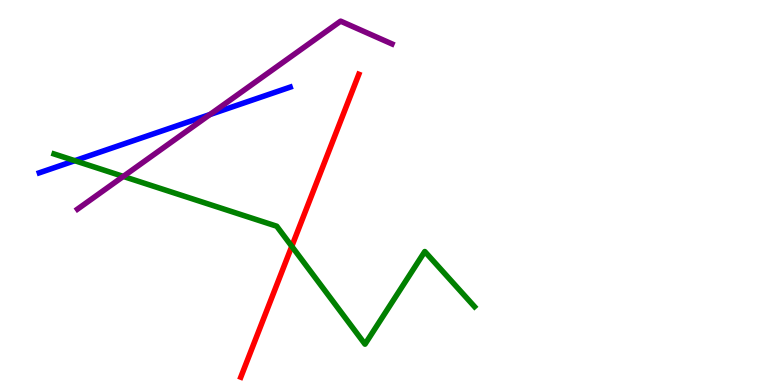[{'lines': ['blue', 'red'], 'intersections': []}, {'lines': ['green', 'red'], 'intersections': [{'x': 3.76, 'y': 3.6}]}, {'lines': ['purple', 'red'], 'intersections': []}, {'lines': ['blue', 'green'], 'intersections': [{'x': 0.965, 'y': 5.83}]}, {'lines': ['blue', 'purple'], 'intersections': [{'x': 2.71, 'y': 7.02}]}, {'lines': ['green', 'purple'], 'intersections': [{'x': 1.59, 'y': 5.42}]}]